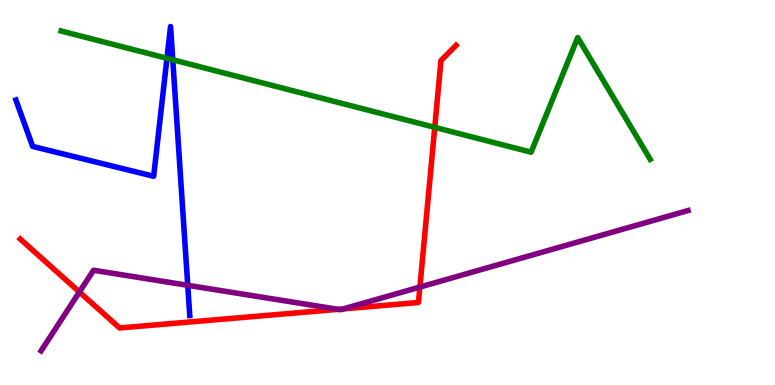[{'lines': ['blue', 'red'], 'intersections': []}, {'lines': ['green', 'red'], 'intersections': [{'x': 5.61, 'y': 6.69}]}, {'lines': ['purple', 'red'], 'intersections': [{'x': 1.02, 'y': 2.42}, {'x': 4.36, 'y': 1.97}, {'x': 4.43, 'y': 1.98}, {'x': 5.42, 'y': 2.54}]}, {'lines': ['blue', 'green'], 'intersections': [{'x': 2.15, 'y': 8.49}, {'x': 2.23, 'y': 8.45}]}, {'lines': ['blue', 'purple'], 'intersections': [{'x': 2.42, 'y': 2.59}]}, {'lines': ['green', 'purple'], 'intersections': []}]